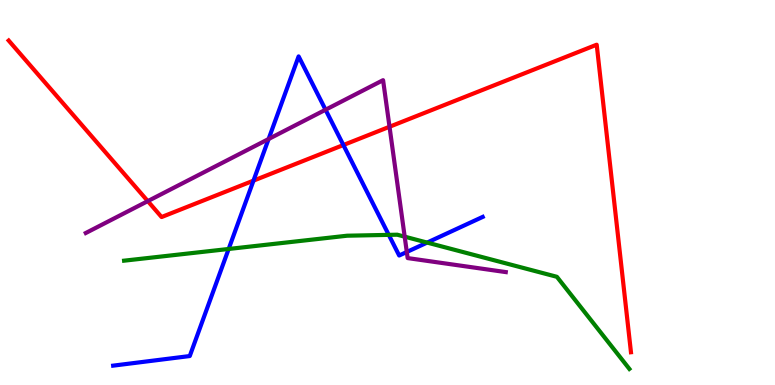[{'lines': ['blue', 'red'], 'intersections': [{'x': 3.27, 'y': 5.31}, {'x': 4.43, 'y': 6.23}]}, {'lines': ['green', 'red'], 'intersections': []}, {'lines': ['purple', 'red'], 'intersections': [{'x': 1.91, 'y': 4.78}, {'x': 5.03, 'y': 6.71}]}, {'lines': ['blue', 'green'], 'intersections': [{'x': 2.95, 'y': 3.53}, {'x': 5.02, 'y': 3.9}, {'x': 5.51, 'y': 3.7}]}, {'lines': ['blue', 'purple'], 'intersections': [{'x': 3.47, 'y': 6.39}, {'x': 4.2, 'y': 7.15}, {'x': 5.25, 'y': 3.46}]}, {'lines': ['green', 'purple'], 'intersections': [{'x': 5.22, 'y': 3.85}]}]